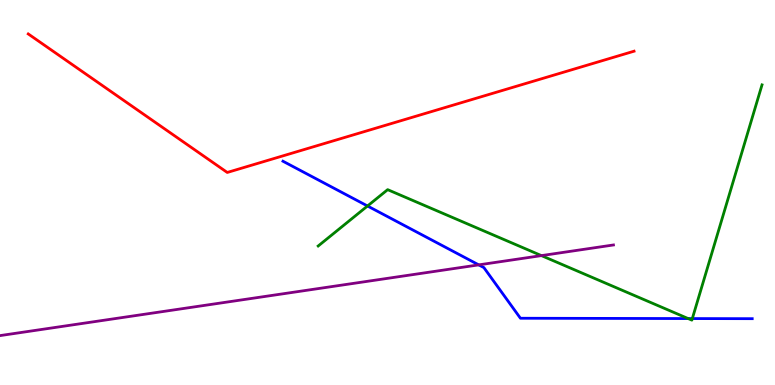[{'lines': ['blue', 'red'], 'intersections': []}, {'lines': ['green', 'red'], 'intersections': []}, {'lines': ['purple', 'red'], 'intersections': []}, {'lines': ['blue', 'green'], 'intersections': [{'x': 4.74, 'y': 4.65}, {'x': 8.88, 'y': 1.73}, {'x': 8.93, 'y': 1.73}]}, {'lines': ['blue', 'purple'], 'intersections': [{'x': 6.18, 'y': 3.12}]}, {'lines': ['green', 'purple'], 'intersections': [{'x': 6.99, 'y': 3.36}]}]